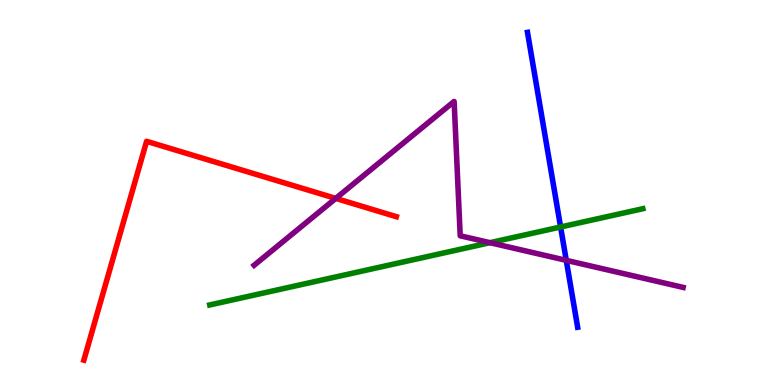[{'lines': ['blue', 'red'], 'intersections': []}, {'lines': ['green', 'red'], 'intersections': []}, {'lines': ['purple', 'red'], 'intersections': [{'x': 4.33, 'y': 4.85}]}, {'lines': ['blue', 'green'], 'intersections': [{'x': 7.23, 'y': 4.1}]}, {'lines': ['blue', 'purple'], 'intersections': [{'x': 7.31, 'y': 3.24}]}, {'lines': ['green', 'purple'], 'intersections': [{'x': 6.32, 'y': 3.7}]}]